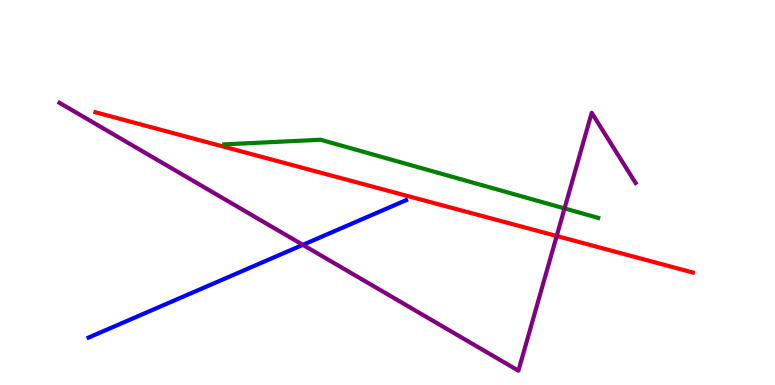[{'lines': ['blue', 'red'], 'intersections': []}, {'lines': ['green', 'red'], 'intersections': []}, {'lines': ['purple', 'red'], 'intersections': [{'x': 7.18, 'y': 3.87}]}, {'lines': ['blue', 'green'], 'intersections': []}, {'lines': ['blue', 'purple'], 'intersections': [{'x': 3.91, 'y': 3.64}]}, {'lines': ['green', 'purple'], 'intersections': [{'x': 7.28, 'y': 4.59}]}]